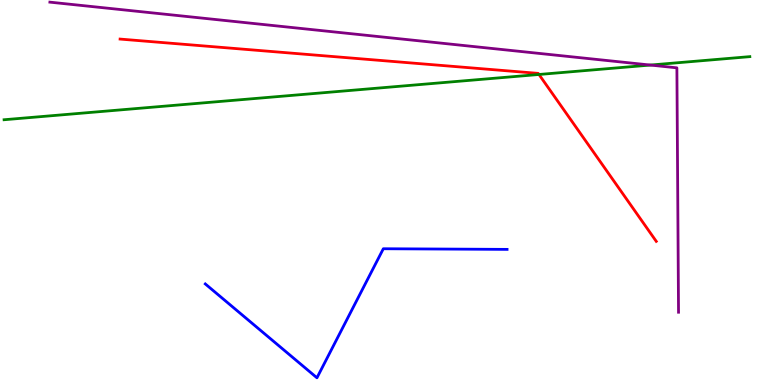[{'lines': ['blue', 'red'], 'intersections': []}, {'lines': ['green', 'red'], 'intersections': [{'x': 6.95, 'y': 8.07}]}, {'lines': ['purple', 'red'], 'intersections': []}, {'lines': ['blue', 'green'], 'intersections': []}, {'lines': ['blue', 'purple'], 'intersections': []}, {'lines': ['green', 'purple'], 'intersections': [{'x': 8.39, 'y': 8.31}]}]